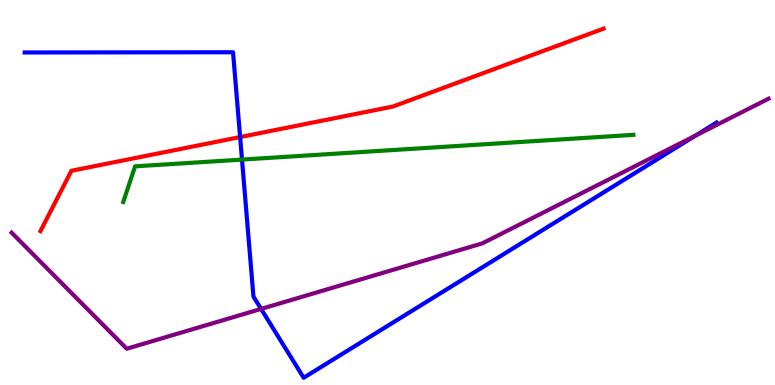[{'lines': ['blue', 'red'], 'intersections': [{'x': 3.1, 'y': 6.44}]}, {'lines': ['green', 'red'], 'intersections': []}, {'lines': ['purple', 'red'], 'intersections': []}, {'lines': ['blue', 'green'], 'intersections': [{'x': 3.12, 'y': 5.85}]}, {'lines': ['blue', 'purple'], 'intersections': [{'x': 3.37, 'y': 1.98}, {'x': 8.97, 'y': 6.48}]}, {'lines': ['green', 'purple'], 'intersections': []}]